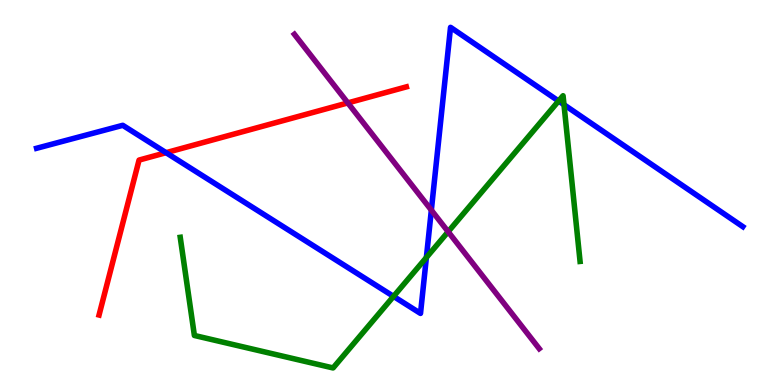[{'lines': ['blue', 'red'], 'intersections': [{'x': 2.14, 'y': 6.03}]}, {'lines': ['green', 'red'], 'intersections': []}, {'lines': ['purple', 'red'], 'intersections': [{'x': 4.49, 'y': 7.33}]}, {'lines': ['blue', 'green'], 'intersections': [{'x': 5.08, 'y': 2.3}, {'x': 5.5, 'y': 3.31}, {'x': 7.21, 'y': 7.38}, {'x': 7.28, 'y': 7.28}]}, {'lines': ['blue', 'purple'], 'intersections': [{'x': 5.57, 'y': 4.54}]}, {'lines': ['green', 'purple'], 'intersections': [{'x': 5.78, 'y': 3.98}]}]